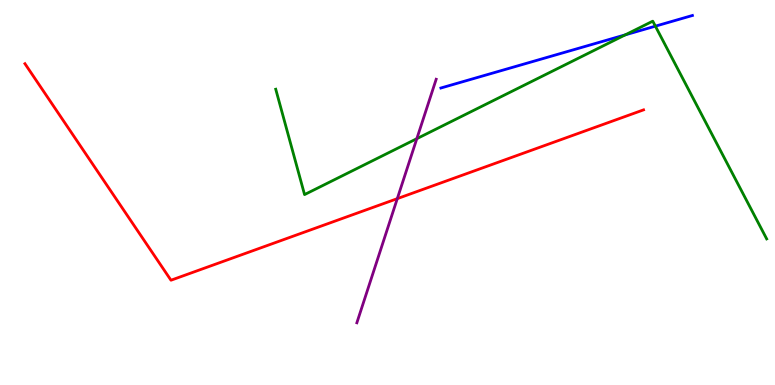[{'lines': ['blue', 'red'], 'intersections': []}, {'lines': ['green', 'red'], 'intersections': []}, {'lines': ['purple', 'red'], 'intersections': [{'x': 5.13, 'y': 4.84}]}, {'lines': ['blue', 'green'], 'intersections': [{'x': 8.07, 'y': 9.1}, {'x': 8.46, 'y': 9.32}]}, {'lines': ['blue', 'purple'], 'intersections': []}, {'lines': ['green', 'purple'], 'intersections': [{'x': 5.38, 'y': 6.4}]}]